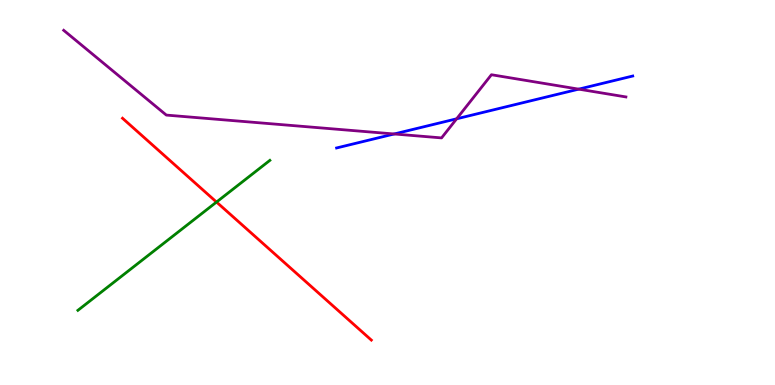[{'lines': ['blue', 'red'], 'intersections': []}, {'lines': ['green', 'red'], 'intersections': [{'x': 2.79, 'y': 4.75}]}, {'lines': ['purple', 'red'], 'intersections': []}, {'lines': ['blue', 'green'], 'intersections': []}, {'lines': ['blue', 'purple'], 'intersections': [{'x': 5.09, 'y': 6.52}, {'x': 5.89, 'y': 6.91}, {'x': 7.47, 'y': 7.68}]}, {'lines': ['green', 'purple'], 'intersections': []}]